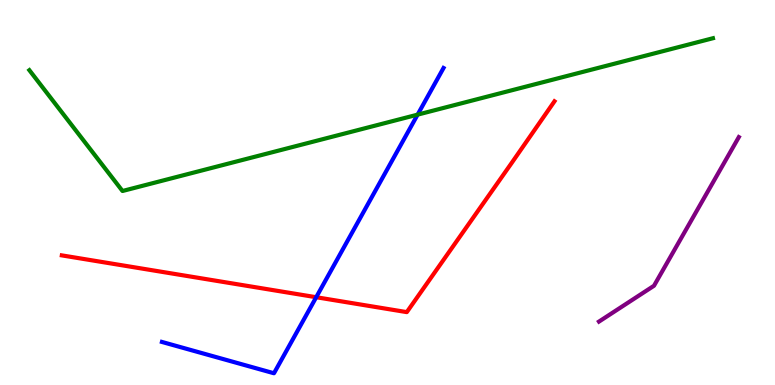[{'lines': ['blue', 'red'], 'intersections': [{'x': 4.08, 'y': 2.28}]}, {'lines': ['green', 'red'], 'intersections': []}, {'lines': ['purple', 'red'], 'intersections': []}, {'lines': ['blue', 'green'], 'intersections': [{'x': 5.39, 'y': 7.02}]}, {'lines': ['blue', 'purple'], 'intersections': []}, {'lines': ['green', 'purple'], 'intersections': []}]